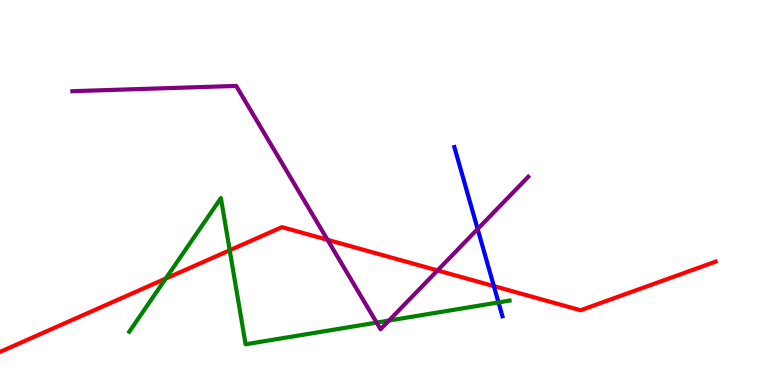[{'lines': ['blue', 'red'], 'intersections': [{'x': 6.37, 'y': 2.57}]}, {'lines': ['green', 'red'], 'intersections': [{'x': 2.14, 'y': 2.76}, {'x': 2.96, 'y': 3.5}]}, {'lines': ['purple', 'red'], 'intersections': [{'x': 4.23, 'y': 3.77}, {'x': 5.65, 'y': 2.98}]}, {'lines': ['blue', 'green'], 'intersections': [{'x': 6.43, 'y': 2.15}]}, {'lines': ['blue', 'purple'], 'intersections': [{'x': 6.16, 'y': 4.05}]}, {'lines': ['green', 'purple'], 'intersections': [{'x': 4.86, 'y': 1.62}, {'x': 5.02, 'y': 1.67}]}]